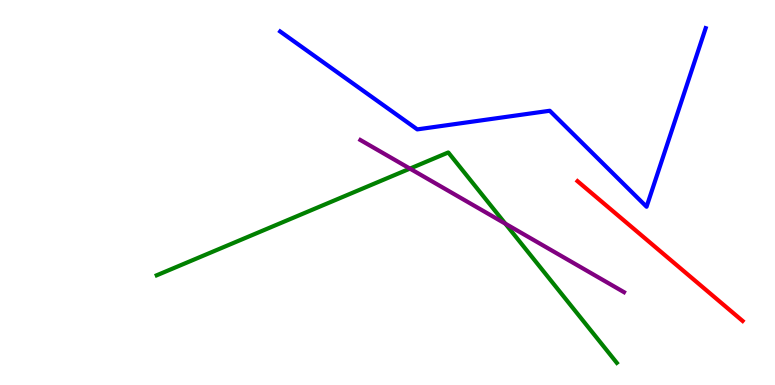[{'lines': ['blue', 'red'], 'intersections': []}, {'lines': ['green', 'red'], 'intersections': []}, {'lines': ['purple', 'red'], 'intersections': []}, {'lines': ['blue', 'green'], 'intersections': []}, {'lines': ['blue', 'purple'], 'intersections': []}, {'lines': ['green', 'purple'], 'intersections': [{'x': 5.29, 'y': 5.62}, {'x': 6.52, 'y': 4.19}]}]